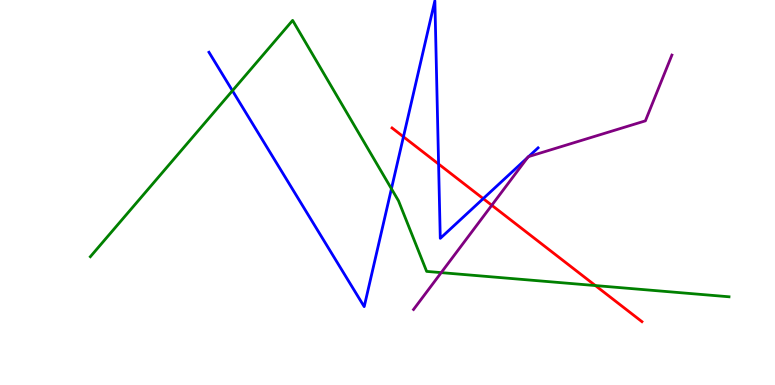[{'lines': ['blue', 'red'], 'intersections': [{'x': 5.21, 'y': 6.45}, {'x': 5.66, 'y': 5.74}, {'x': 6.24, 'y': 4.84}]}, {'lines': ['green', 'red'], 'intersections': [{'x': 7.68, 'y': 2.58}]}, {'lines': ['purple', 'red'], 'intersections': [{'x': 6.35, 'y': 4.67}]}, {'lines': ['blue', 'green'], 'intersections': [{'x': 3.0, 'y': 7.64}, {'x': 5.05, 'y': 5.1}]}, {'lines': ['blue', 'purple'], 'intersections': [{'x': 6.81, 'y': 5.91}, {'x': 6.82, 'y': 5.93}]}, {'lines': ['green', 'purple'], 'intersections': [{'x': 5.69, 'y': 2.92}]}]